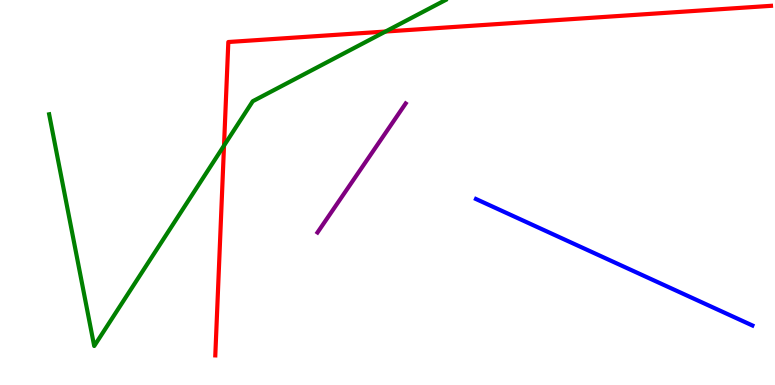[{'lines': ['blue', 'red'], 'intersections': []}, {'lines': ['green', 'red'], 'intersections': [{'x': 2.89, 'y': 6.22}, {'x': 4.97, 'y': 9.18}]}, {'lines': ['purple', 'red'], 'intersections': []}, {'lines': ['blue', 'green'], 'intersections': []}, {'lines': ['blue', 'purple'], 'intersections': []}, {'lines': ['green', 'purple'], 'intersections': []}]